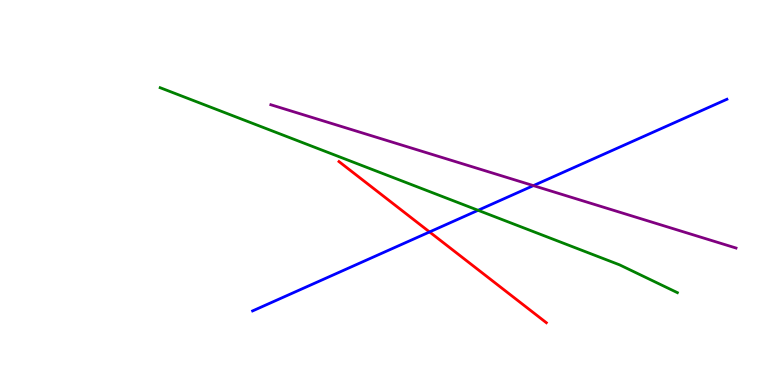[{'lines': ['blue', 'red'], 'intersections': [{'x': 5.54, 'y': 3.98}]}, {'lines': ['green', 'red'], 'intersections': []}, {'lines': ['purple', 'red'], 'intersections': []}, {'lines': ['blue', 'green'], 'intersections': [{'x': 6.17, 'y': 4.54}]}, {'lines': ['blue', 'purple'], 'intersections': [{'x': 6.88, 'y': 5.18}]}, {'lines': ['green', 'purple'], 'intersections': []}]